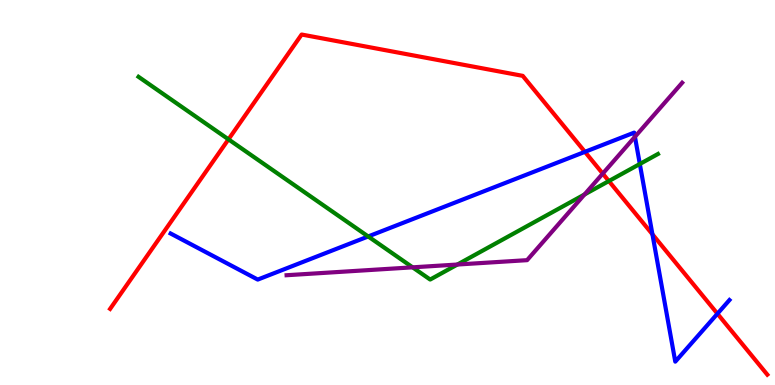[{'lines': ['blue', 'red'], 'intersections': [{'x': 7.55, 'y': 6.06}, {'x': 8.42, 'y': 3.91}, {'x': 9.26, 'y': 1.85}]}, {'lines': ['green', 'red'], 'intersections': [{'x': 2.95, 'y': 6.38}, {'x': 7.86, 'y': 5.3}]}, {'lines': ['purple', 'red'], 'intersections': [{'x': 7.78, 'y': 5.49}]}, {'lines': ['blue', 'green'], 'intersections': [{'x': 4.75, 'y': 3.86}, {'x': 8.26, 'y': 5.74}]}, {'lines': ['blue', 'purple'], 'intersections': [{'x': 8.19, 'y': 6.45}]}, {'lines': ['green', 'purple'], 'intersections': [{'x': 5.32, 'y': 3.06}, {'x': 5.9, 'y': 3.13}, {'x': 7.54, 'y': 4.95}]}]